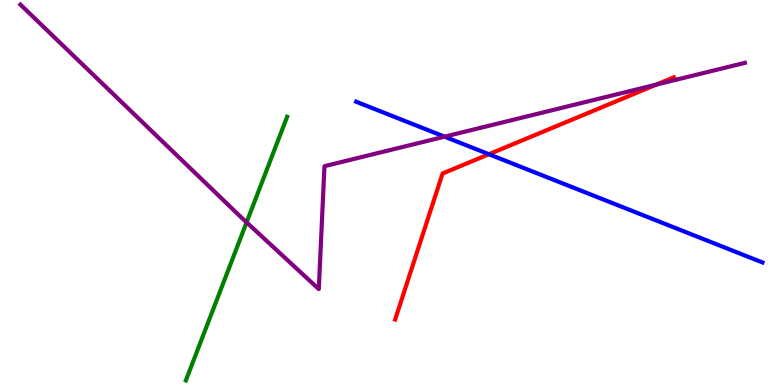[{'lines': ['blue', 'red'], 'intersections': [{'x': 6.31, 'y': 5.99}]}, {'lines': ['green', 'red'], 'intersections': []}, {'lines': ['purple', 'red'], 'intersections': [{'x': 8.47, 'y': 7.8}]}, {'lines': ['blue', 'green'], 'intersections': []}, {'lines': ['blue', 'purple'], 'intersections': [{'x': 5.74, 'y': 6.45}]}, {'lines': ['green', 'purple'], 'intersections': [{'x': 3.18, 'y': 4.22}]}]